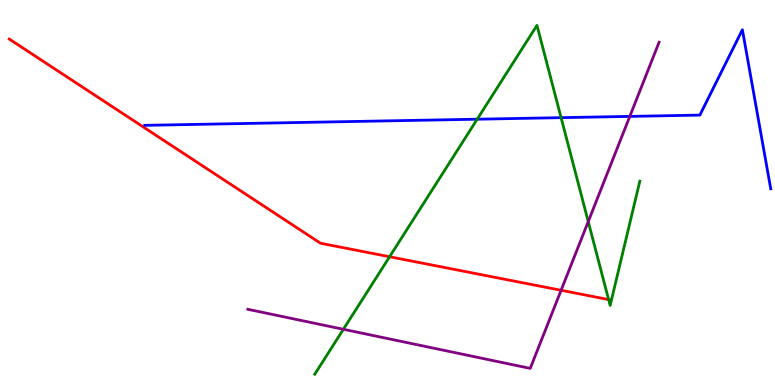[{'lines': ['blue', 'red'], 'intersections': []}, {'lines': ['green', 'red'], 'intersections': [{'x': 5.03, 'y': 3.33}, {'x': 7.85, 'y': 2.22}]}, {'lines': ['purple', 'red'], 'intersections': [{'x': 7.24, 'y': 2.46}]}, {'lines': ['blue', 'green'], 'intersections': [{'x': 6.16, 'y': 6.9}, {'x': 7.24, 'y': 6.94}]}, {'lines': ['blue', 'purple'], 'intersections': [{'x': 8.13, 'y': 6.98}]}, {'lines': ['green', 'purple'], 'intersections': [{'x': 4.43, 'y': 1.45}, {'x': 7.59, 'y': 4.24}]}]